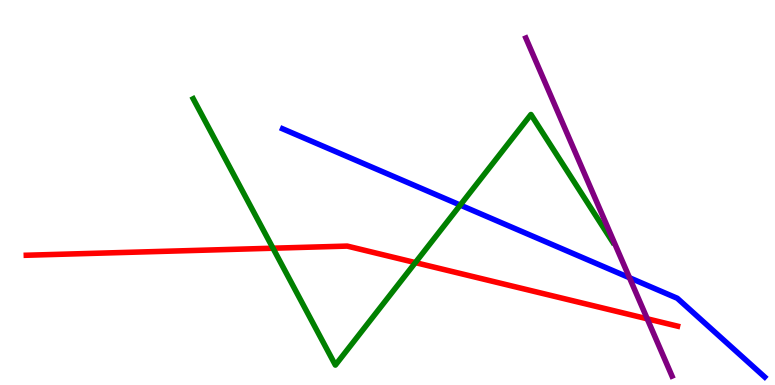[{'lines': ['blue', 'red'], 'intersections': []}, {'lines': ['green', 'red'], 'intersections': [{'x': 3.52, 'y': 3.55}, {'x': 5.36, 'y': 3.18}]}, {'lines': ['purple', 'red'], 'intersections': [{'x': 8.35, 'y': 1.72}]}, {'lines': ['blue', 'green'], 'intersections': [{'x': 5.94, 'y': 4.67}]}, {'lines': ['blue', 'purple'], 'intersections': [{'x': 8.12, 'y': 2.79}]}, {'lines': ['green', 'purple'], 'intersections': []}]